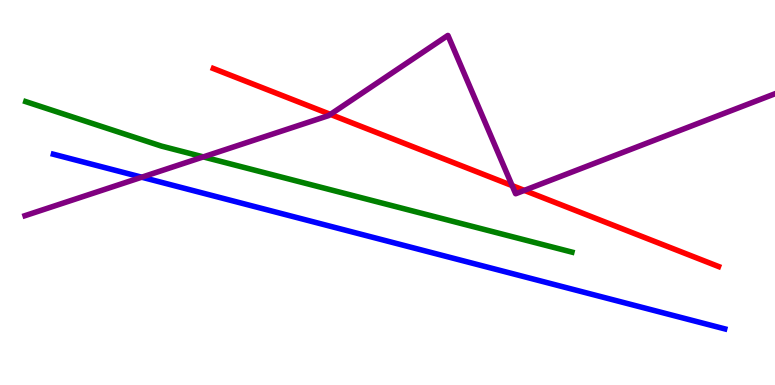[{'lines': ['blue', 'red'], 'intersections': []}, {'lines': ['green', 'red'], 'intersections': []}, {'lines': ['purple', 'red'], 'intersections': [{'x': 4.26, 'y': 7.03}, {'x': 6.61, 'y': 5.18}, {'x': 6.77, 'y': 5.05}]}, {'lines': ['blue', 'green'], 'intersections': []}, {'lines': ['blue', 'purple'], 'intersections': [{'x': 1.83, 'y': 5.4}]}, {'lines': ['green', 'purple'], 'intersections': [{'x': 2.62, 'y': 5.92}]}]